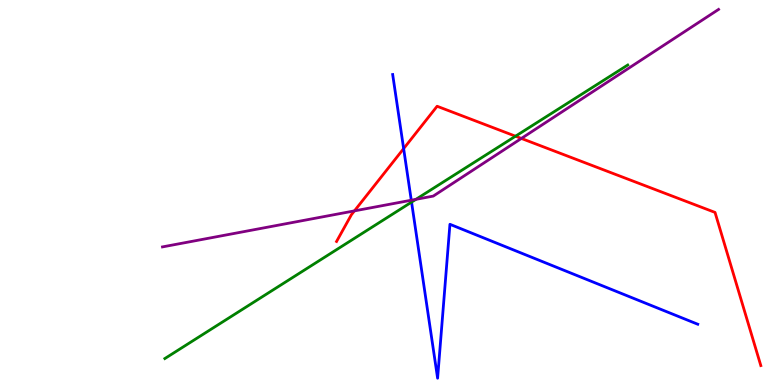[{'lines': ['blue', 'red'], 'intersections': [{'x': 5.21, 'y': 6.14}]}, {'lines': ['green', 'red'], 'intersections': [{'x': 6.65, 'y': 6.46}]}, {'lines': ['purple', 'red'], 'intersections': [{'x': 4.57, 'y': 4.52}, {'x': 6.73, 'y': 6.4}]}, {'lines': ['blue', 'green'], 'intersections': [{'x': 5.31, 'y': 4.75}]}, {'lines': ['blue', 'purple'], 'intersections': [{'x': 5.31, 'y': 4.8}]}, {'lines': ['green', 'purple'], 'intersections': [{'x': 5.37, 'y': 4.82}]}]